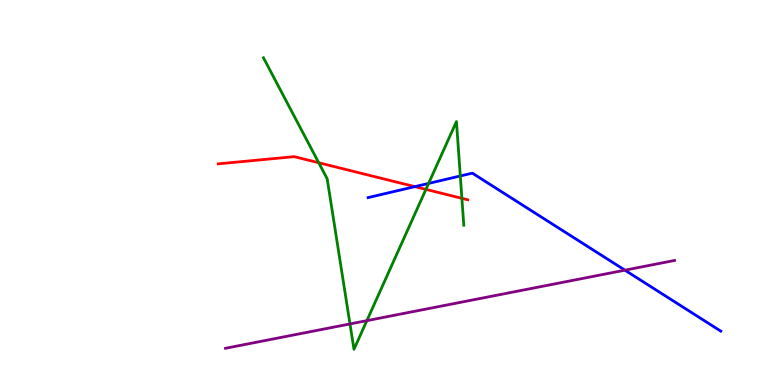[{'lines': ['blue', 'red'], 'intersections': [{'x': 5.35, 'y': 5.15}]}, {'lines': ['green', 'red'], 'intersections': [{'x': 4.11, 'y': 5.77}, {'x': 5.5, 'y': 5.08}, {'x': 5.96, 'y': 4.85}]}, {'lines': ['purple', 'red'], 'intersections': []}, {'lines': ['blue', 'green'], 'intersections': [{'x': 5.53, 'y': 5.24}, {'x': 5.94, 'y': 5.43}]}, {'lines': ['blue', 'purple'], 'intersections': [{'x': 8.06, 'y': 2.98}]}, {'lines': ['green', 'purple'], 'intersections': [{'x': 4.52, 'y': 1.59}, {'x': 4.73, 'y': 1.67}]}]